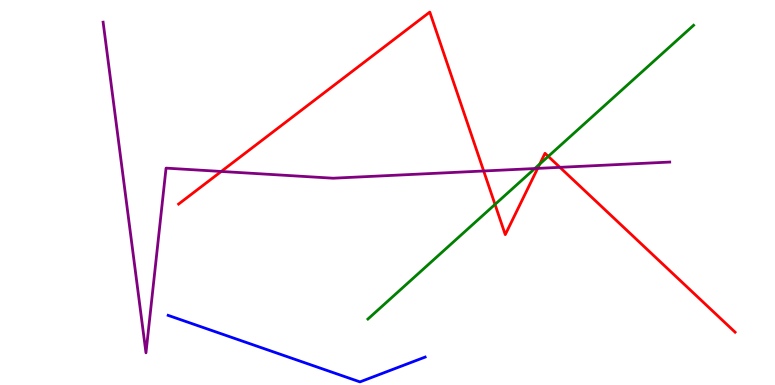[{'lines': ['blue', 'red'], 'intersections': []}, {'lines': ['green', 'red'], 'intersections': [{'x': 6.39, 'y': 4.69}, {'x': 6.96, 'y': 5.74}, {'x': 7.07, 'y': 5.94}]}, {'lines': ['purple', 'red'], 'intersections': [{'x': 2.85, 'y': 5.55}, {'x': 6.24, 'y': 5.56}, {'x': 6.94, 'y': 5.63}, {'x': 7.22, 'y': 5.65}]}, {'lines': ['blue', 'green'], 'intersections': []}, {'lines': ['blue', 'purple'], 'intersections': []}, {'lines': ['green', 'purple'], 'intersections': [{'x': 6.9, 'y': 5.62}]}]